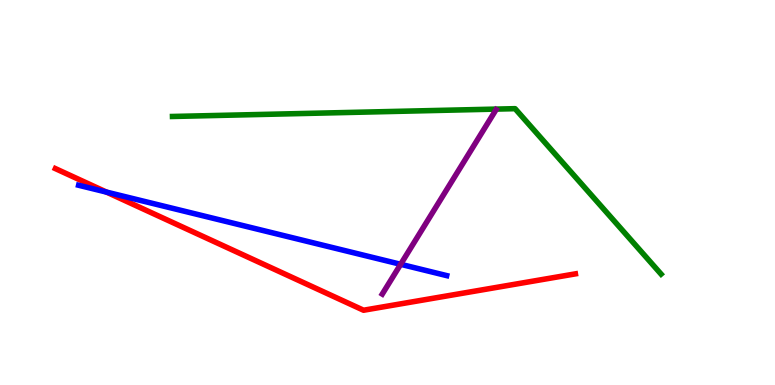[{'lines': ['blue', 'red'], 'intersections': [{'x': 1.37, 'y': 5.01}]}, {'lines': ['green', 'red'], 'intersections': []}, {'lines': ['purple', 'red'], 'intersections': []}, {'lines': ['blue', 'green'], 'intersections': []}, {'lines': ['blue', 'purple'], 'intersections': [{'x': 5.17, 'y': 3.14}]}, {'lines': ['green', 'purple'], 'intersections': []}]